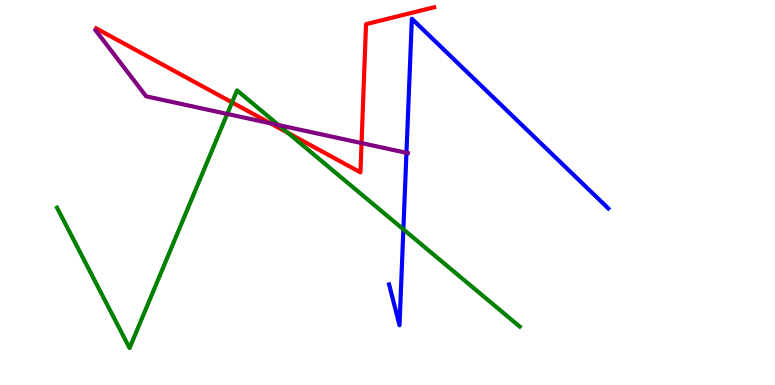[{'lines': ['blue', 'red'], 'intersections': []}, {'lines': ['green', 'red'], 'intersections': [{'x': 2.99, 'y': 7.34}, {'x': 3.71, 'y': 6.55}]}, {'lines': ['purple', 'red'], 'intersections': [{'x': 3.49, 'y': 6.8}, {'x': 4.67, 'y': 6.28}]}, {'lines': ['blue', 'green'], 'intersections': [{'x': 5.2, 'y': 4.04}]}, {'lines': ['blue', 'purple'], 'intersections': [{'x': 5.24, 'y': 6.03}]}, {'lines': ['green', 'purple'], 'intersections': [{'x': 2.93, 'y': 7.04}, {'x': 3.59, 'y': 6.75}]}]